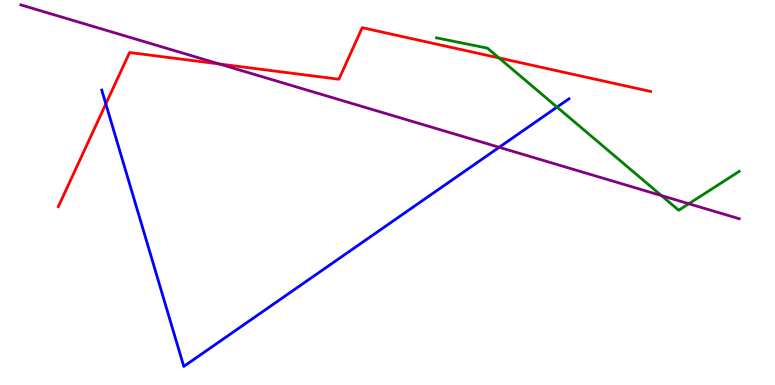[{'lines': ['blue', 'red'], 'intersections': [{'x': 1.37, 'y': 7.3}]}, {'lines': ['green', 'red'], 'intersections': [{'x': 6.44, 'y': 8.5}]}, {'lines': ['purple', 'red'], 'intersections': [{'x': 2.83, 'y': 8.34}]}, {'lines': ['blue', 'green'], 'intersections': [{'x': 7.19, 'y': 7.22}]}, {'lines': ['blue', 'purple'], 'intersections': [{'x': 6.44, 'y': 6.17}]}, {'lines': ['green', 'purple'], 'intersections': [{'x': 8.53, 'y': 4.92}, {'x': 8.89, 'y': 4.71}]}]